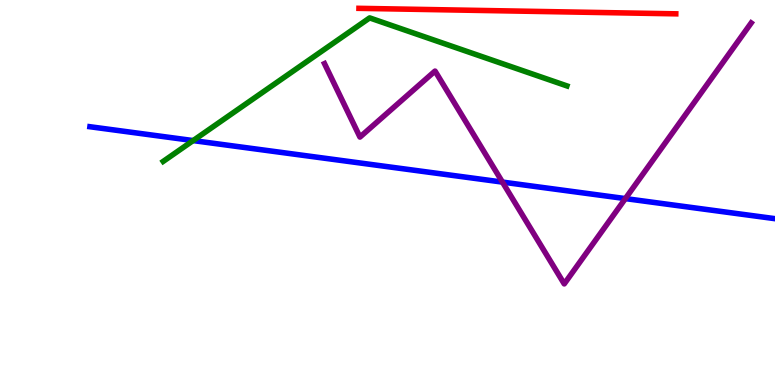[{'lines': ['blue', 'red'], 'intersections': []}, {'lines': ['green', 'red'], 'intersections': []}, {'lines': ['purple', 'red'], 'intersections': []}, {'lines': ['blue', 'green'], 'intersections': [{'x': 2.49, 'y': 6.35}]}, {'lines': ['blue', 'purple'], 'intersections': [{'x': 6.48, 'y': 5.27}, {'x': 8.07, 'y': 4.84}]}, {'lines': ['green', 'purple'], 'intersections': []}]